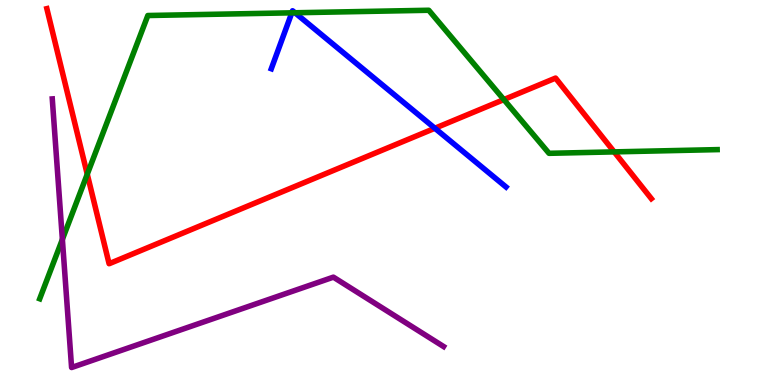[{'lines': ['blue', 'red'], 'intersections': [{'x': 5.61, 'y': 6.67}]}, {'lines': ['green', 'red'], 'intersections': [{'x': 1.13, 'y': 5.47}, {'x': 6.5, 'y': 7.41}, {'x': 7.92, 'y': 6.05}]}, {'lines': ['purple', 'red'], 'intersections': []}, {'lines': ['blue', 'green'], 'intersections': [{'x': 3.77, 'y': 9.67}, {'x': 3.81, 'y': 9.67}]}, {'lines': ['blue', 'purple'], 'intersections': []}, {'lines': ['green', 'purple'], 'intersections': [{'x': 0.805, 'y': 3.78}]}]